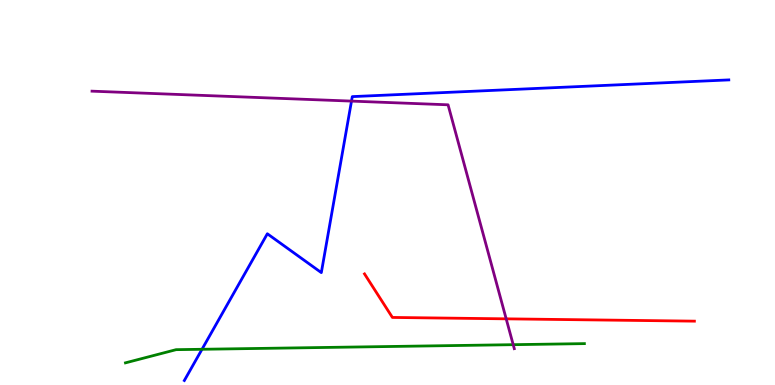[{'lines': ['blue', 'red'], 'intersections': []}, {'lines': ['green', 'red'], 'intersections': []}, {'lines': ['purple', 'red'], 'intersections': [{'x': 6.53, 'y': 1.72}]}, {'lines': ['blue', 'green'], 'intersections': [{'x': 2.61, 'y': 0.928}]}, {'lines': ['blue', 'purple'], 'intersections': [{'x': 4.54, 'y': 7.37}]}, {'lines': ['green', 'purple'], 'intersections': [{'x': 6.62, 'y': 1.05}]}]